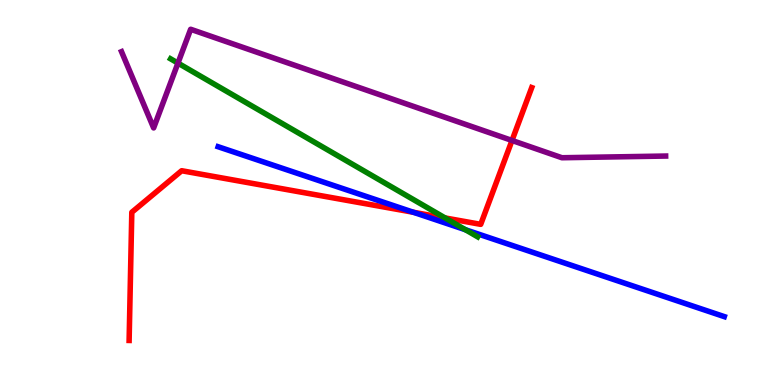[{'lines': ['blue', 'red'], 'intersections': [{'x': 5.33, 'y': 4.49}]}, {'lines': ['green', 'red'], 'intersections': [{'x': 5.74, 'y': 4.34}]}, {'lines': ['purple', 'red'], 'intersections': [{'x': 6.61, 'y': 6.35}]}, {'lines': ['blue', 'green'], 'intersections': [{'x': 6.01, 'y': 4.03}]}, {'lines': ['blue', 'purple'], 'intersections': []}, {'lines': ['green', 'purple'], 'intersections': [{'x': 2.3, 'y': 8.36}]}]